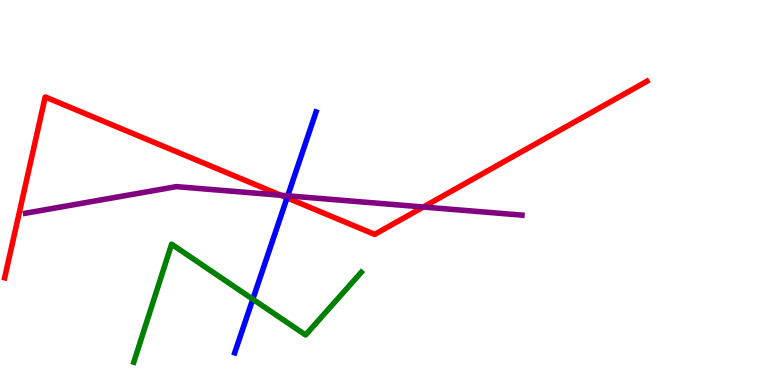[{'lines': ['blue', 'red'], 'intersections': [{'x': 3.7, 'y': 4.86}]}, {'lines': ['green', 'red'], 'intersections': []}, {'lines': ['purple', 'red'], 'intersections': [{'x': 3.62, 'y': 4.93}, {'x': 5.46, 'y': 4.62}]}, {'lines': ['blue', 'green'], 'intersections': [{'x': 3.26, 'y': 2.23}]}, {'lines': ['blue', 'purple'], 'intersections': [{'x': 3.71, 'y': 4.91}]}, {'lines': ['green', 'purple'], 'intersections': []}]